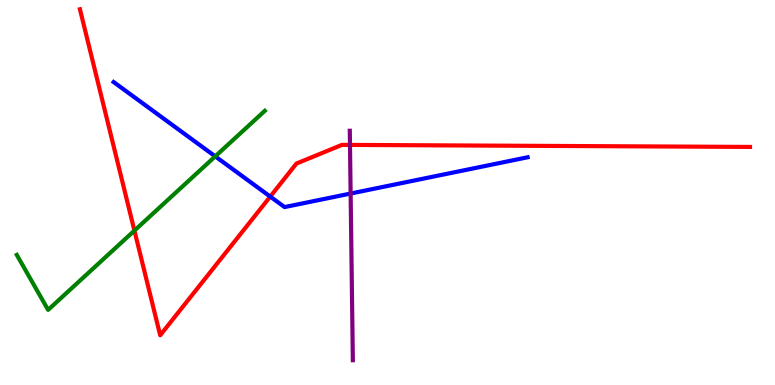[{'lines': ['blue', 'red'], 'intersections': [{'x': 3.49, 'y': 4.89}]}, {'lines': ['green', 'red'], 'intersections': [{'x': 1.73, 'y': 4.01}]}, {'lines': ['purple', 'red'], 'intersections': [{'x': 4.52, 'y': 6.24}]}, {'lines': ['blue', 'green'], 'intersections': [{'x': 2.78, 'y': 5.94}]}, {'lines': ['blue', 'purple'], 'intersections': [{'x': 4.52, 'y': 4.97}]}, {'lines': ['green', 'purple'], 'intersections': []}]